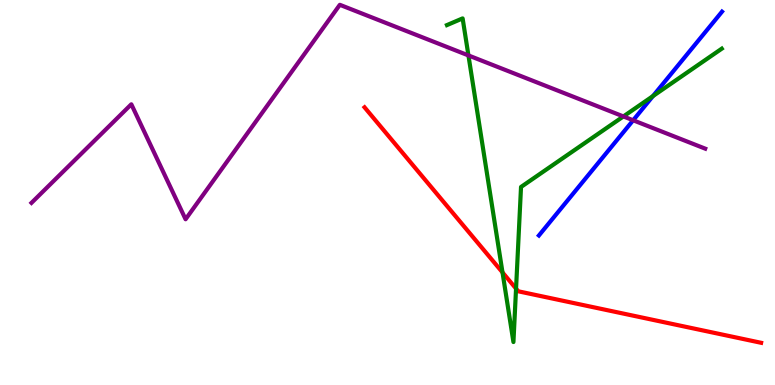[{'lines': ['blue', 'red'], 'intersections': []}, {'lines': ['green', 'red'], 'intersections': [{'x': 6.48, 'y': 2.92}, {'x': 6.66, 'y': 2.5}]}, {'lines': ['purple', 'red'], 'intersections': []}, {'lines': ['blue', 'green'], 'intersections': [{'x': 8.43, 'y': 7.5}]}, {'lines': ['blue', 'purple'], 'intersections': [{'x': 8.17, 'y': 6.88}]}, {'lines': ['green', 'purple'], 'intersections': [{'x': 6.04, 'y': 8.56}, {'x': 8.04, 'y': 6.98}]}]